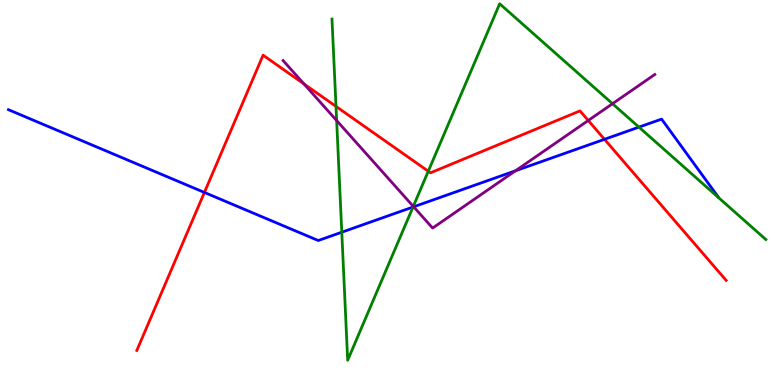[{'lines': ['blue', 'red'], 'intersections': [{'x': 2.64, 'y': 5.0}, {'x': 7.8, 'y': 6.38}]}, {'lines': ['green', 'red'], 'intersections': [{'x': 4.34, 'y': 7.24}, {'x': 5.53, 'y': 5.55}]}, {'lines': ['purple', 'red'], 'intersections': [{'x': 3.92, 'y': 7.82}, {'x': 7.59, 'y': 6.87}]}, {'lines': ['blue', 'green'], 'intersections': [{'x': 4.41, 'y': 3.97}, {'x': 5.33, 'y': 4.62}, {'x': 8.24, 'y': 6.7}]}, {'lines': ['blue', 'purple'], 'intersections': [{'x': 5.34, 'y': 4.63}, {'x': 6.65, 'y': 5.56}]}, {'lines': ['green', 'purple'], 'intersections': [{'x': 4.34, 'y': 6.87}, {'x': 5.33, 'y': 4.64}, {'x': 7.9, 'y': 7.31}]}]